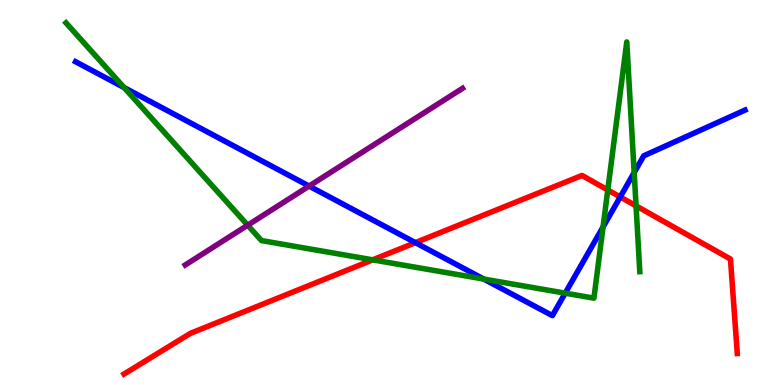[{'lines': ['blue', 'red'], 'intersections': [{'x': 5.36, 'y': 3.7}, {'x': 8.0, 'y': 4.88}]}, {'lines': ['green', 'red'], 'intersections': [{'x': 4.81, 'y': 3.25}, {'x': 7.84, 'y': 5.07}, {'x': 8.21, 'y': 4.65}]}, {'lines': ['purple', 'red'], 'intersections': []}, {'lines': ['blue', 'green'], 'intersections': [{'x': 1.6, 'y': 7.73}, {'x': 6.24, 'y': 2.75}, {'x': 7.29, 'y': 2.39}, {'x': 7.78, 'y': 4.1}, {'x': 8.18, 'y': 5.52}]}, {'lines': ['blue', 'purple'], 'intersections': [{'x': 3.99, 'y': 5.17}]}, {'lines': ['green', 'purple'], 'intersections': [{'x': 3.2, 'y': 4.15}]}]